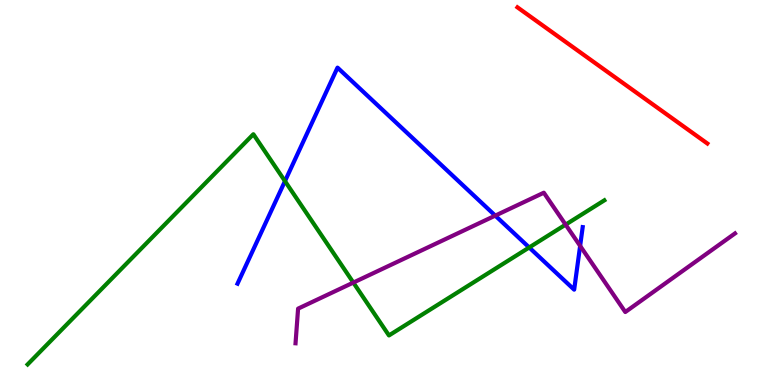[{'lines': ['blue', 'red'], 'intersections': []}, {'lines': ['green', 'red'], 'intersections': []}, {'lines': ['purple', 'red'], 'intersections': []}, {'lines': ['blue', 'green'], 'intersections': [{'x': 3.68, 'y': 5.3}, {'x': 6.83, 'y': 3.57}]}, {'lines': ['blue', 'purple'], 'intersections': [{'x': 6.39, 'y': 4.4}, {'x': 7.49, 'y': 3.61}]}, {'lines': ['green', 'purple'], 'intersections': [{'x': 4.56, 'y': 2.66}, {'x': 7.3, 'y': 4.17}]}]